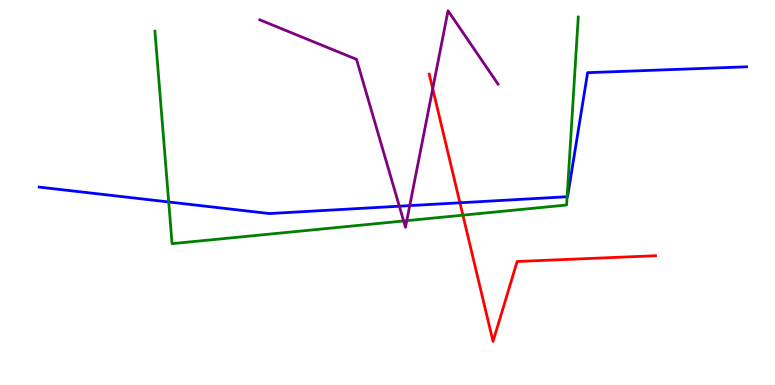[{'lines': ['blue', 'red'], 'intersections': [{'x': 5.93, 'y': 4.73}]}, {'lines': ['green', 'red'], 'intersections': [{'x': 5.97, 'y': 4.41}]}, {'lines': ['purple', 'red'], 'intersections': [{'x': 5.58, 'y': 7.7}]}, {'lines': ['blue', 'green'], 'intersections': [{'x': 2.18, 'y': 4.75}, {'x': 7.32, 'y': 4.89}]}, {'lines': ['blue', 'purple'], 'intersections': [{'x': 5.15, 'y': 4.64}, {'x': 5.29, 'y': 4.66}]}, {'lines': ['green', 'purple'], 'intersections': [{'x': 5.21, 'y': 4.26}, {'x': 5.25, 'y': 4.27}]}]